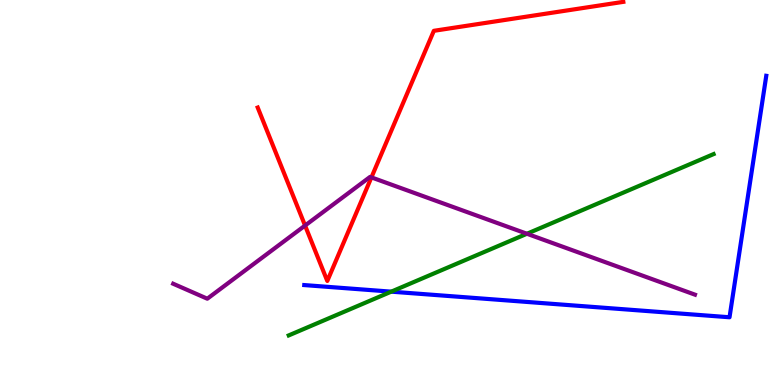[{'lines': ['blue', 'red'], 'intersections': []}, {'lines': ['green', 'red'], 'intersections': []}, {'lines': ['purple', 'red'], 'intersections': [{'x': 3.94, 'y': 4.14}, {'x': 4.79, 'y': 5.39}]}, {'lines': ['blue', 'green'], 'intersections': [{'x': 5.05, 'y': 2.42}]}, {'lines': ['blue', 'purple'], 'intersections': []}, {'lines': ['green', 'purple'], 'intersections': [{'x': 6.8, 'y': 3.93}]}]